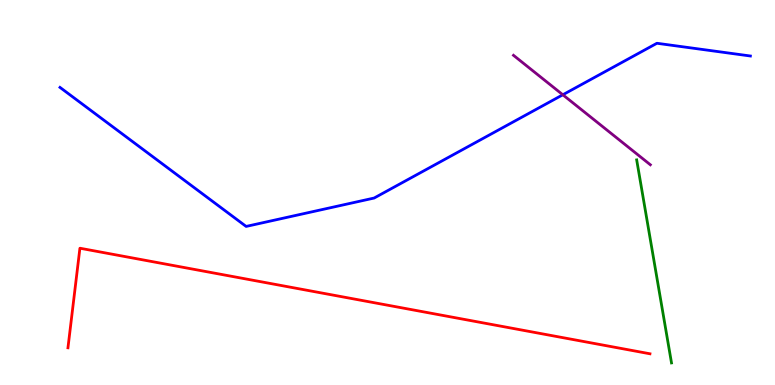[{'lines': ['blue', 'red'], 'intersections': []}, {'lines': ['green', 'red'], 'intersections': []}, {'lines': ['purple', 'red'], 'intersections': []}, {'lines': ['blue', 'green'], 'intersections': []}, {'lines': ['blue', 'purple'], 'intersections': [{'x': 7.26, 'y': 7.54}]}, {'lines': ['green', 'purple'], 'intersections': []}]